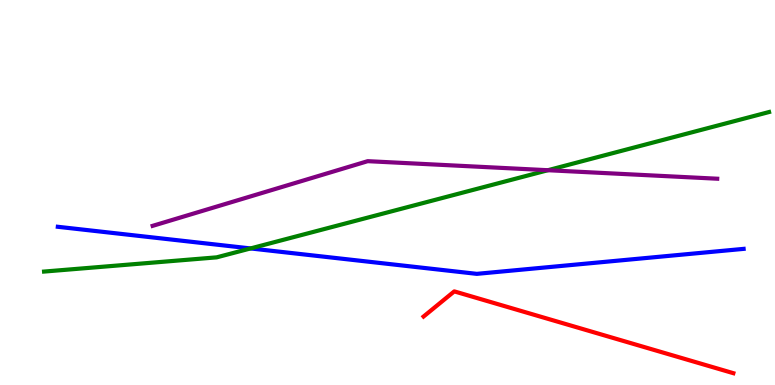[{'lines': ['blue', 'red'], 'intersections': []}, {'lines': ['green', 'red'], 'intersections': []}, {'lines': ['purple', 'red'], 'intersections': []}, {'lines': ['blue', 'green'], 'intersections': [{'x': 3.23, 'y': 3.55}]}, {'lines': ['blue', 'purple'], 'intersections': []}, {'lines': ['green', 'purple'], 'intersections': [{'x': 7.07, 'y': 5.58}]}]